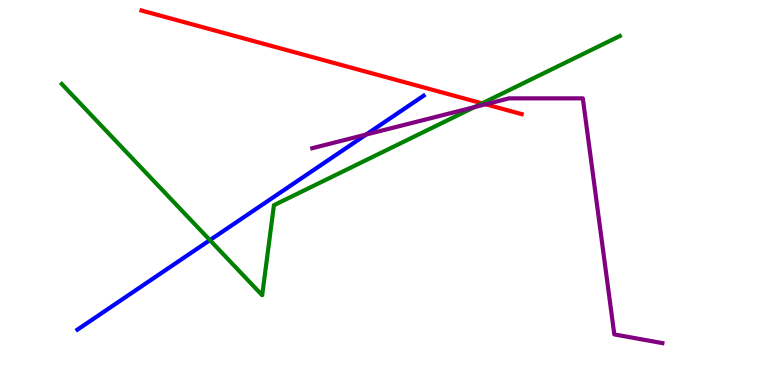[{'lines': ['blue', 'red'], 'intersections': []}, {'lines': ['green', 'red'], 'intersections': [{'x': 6.22, 'y': 7.32}]}, {'lines': ['purple', 'red'], 'intersections': [{'x': 6.27, 'y': 7.29}]}, {'lines': ['blue', 'green'], 'intersections': [{'x': 2.71, 'y': 3.76}]}, {'lines': ['blue', 'purple'], 'intersections': [{'x': 4.72, 'y': 6.51}]}, {'lines': ['green', 'purple'], 'intersections': [{'x': 6.12, 'y': 7.22}]}]